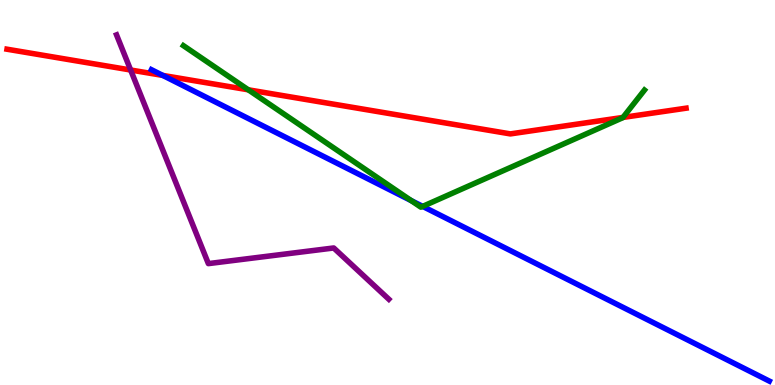[{'lines': ['blue', 'red'], 'intersections': [{'x': 2.1, 'y': 8.04}]}, {'lines': ['green', 'red'], 'intersections': [{'x': 3.2, 'y': 7.67}, {'x': 8.04, 'y': 6.95}]}, {'lines': ['purple', 'red'], 'intersections': [{'x': 1.69, 'y': 8.18}]}, {'lines': ['blue', 'green'], 'intersections': [{'x': 5.31, 'y': 4.79}, {'x': 5.45, 'y': 4.64}]}, {'lines': ['blue', 'purple'], 'intersections': []}, {'lines': ['green', 'purple'], 'intersections': []}]